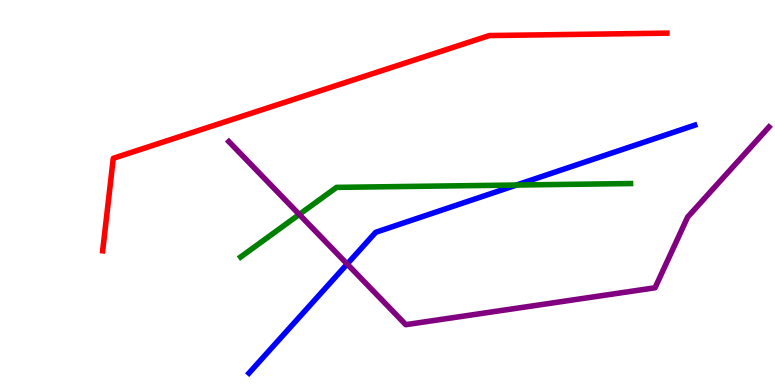[{'lines': ['blue', 'red'], 'intersections': []}, {'lines': ['green', 'red'], 'intersections': []}, {'lines': ['purple', 'red'], 'intersections': []}, {'lines': ['blue', 'green'], 'intersections': [{'x': 6.66, 'y': 5.19}]}, {'lines': ['blue', 'purple'], 'intersections': [{'x': 4.48, 'y': 3.14}]}, {'lines': ['green', 'purple'], 'intersections': [{'x': 3.86, 'y': 4.43}]}]